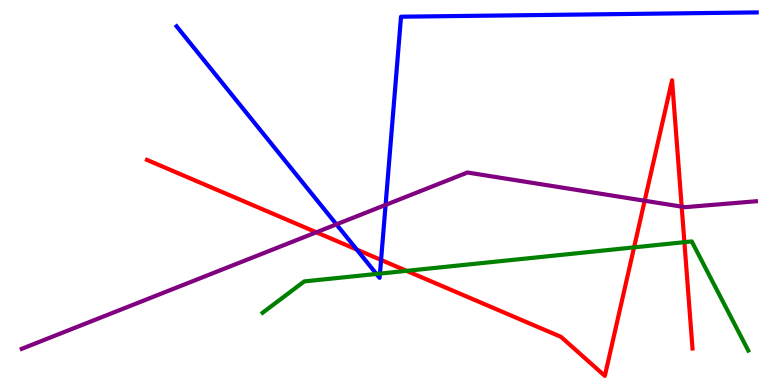[{'lines': ['blue', 'red'], 'intersections': [{'x': 4.6, 'y': 3.52}, {'x': 4.92, 'y': 3.25}]}, {'lines': ['green', 'red'], 'intersections': [{'x': 5.25, 'y': 2.96}, {'x': 8.18, 'y': 3.57}, {'x': 8.83, 'y': 3.71}]}, {'lines': ['purple', 'red'], 'intersections': [{'x': 4.08, 'y': 3.97}, {'x': 8.32, 'y': 4.79}, {'x': 8.8, 'y': 4.63}]}, {'lines': ['blue', 'green'], 'intersections': [{'x': 4.86, 'y': 2.88}, {'x': 4.9, 'y': 2.89}]}, {'lines': ['blue', 'purple'], 'intersections': [{'x': 4.34, 'y': 4.17}, {'x': 4.98, 'y': 4.68}]}, {'lines': ['green', 'purple'], 'intersections': []}]